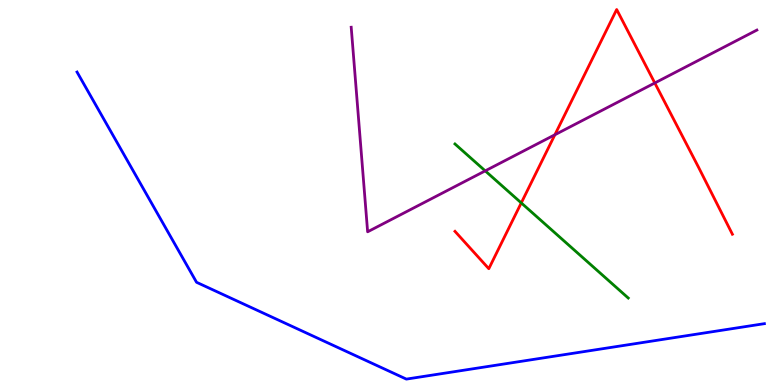[{'lines': ['blue', 'red'], 'intersections': []}, {'lines': ['green', 'red'], 'intersections': [{'x': 6.73, 'y': 4.73}]}, {'lines': ['purple', 'red'], 'intersections': [{'x': 7.16, 'y': 6.5}, {'x': 8.45, 'y': 7.84}]}, {'lines': ['blue', 'green'], 'intersections': []}, {'lines': ['blue', 'purple'], 'intersections': []}, {'lines': ['green', 'purple'], 'intersections': [{'x': 6.26, 'y': 5.56}]}]